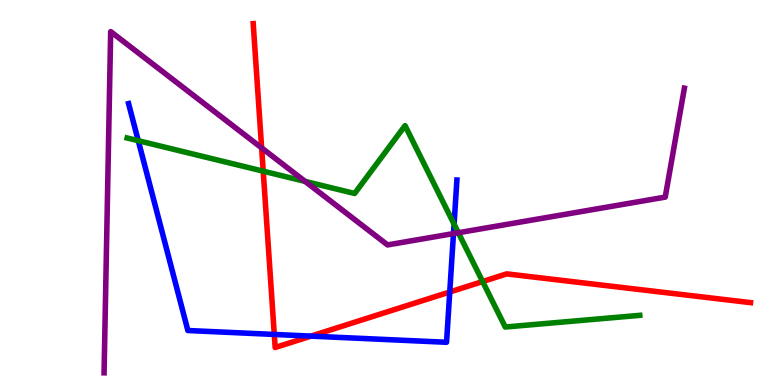[{'lines': ['blue', 'red'], 'intersections': [{'x': 3.54, 'y': 1.31}, {'x': 4.01, 'y': 1.27}, {'x': 5.8, 'y': 2.42}]}, {'lines': ['green', 'red'], 'intersections': [{'x': 3.4, 'y': 5.55}, {'x': 6.23, 'y': 2.69}]}, {'lines': ['purple', 'red'], 'intersections': [{'x': 3.38, 'y': 6.16}]}, {'lines': ['blue', 'green'], 'intersections': [{'x': 1.78, 'y': 6.35}, {'x': 5.86, 'y': 4.18}]}, {'lines': ['blue', 'purple'], 'intersections': [{'x': 5.85, 'y': 3.93}]}, {'lines': ['green', 'purple'], 'intersections': [{'x': 3.94, 'y': 5.29}, {'x': 5.91, 'y': 3.95}]}]